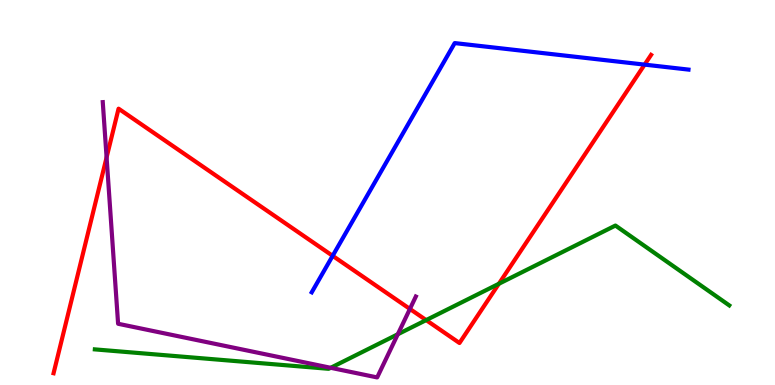[{'lines': ['blue', 'red'], 'intersections': [{'x': 4.29, 'y': 3.36}, {'x': 8.32, 'y': 8.32}]}, {'lines': ['green', 'red'], 'intersections': [{'x': 5.5, 'y': 1.69}, {'x': 6.44, 'y': 2.63}]}, {'lines': ['purple', 'red'], 'intersections': [{'x': 1.38, 'y': 5.91}, {'x': 5.29, 'y': 1.98}]}, {'lines': ['blue', 'green'], 'intersections': []}, {'lines': ['blue', 'purple'], 'intersections': []}, {'lines': ['green', 'purple'], 'intersections': [{'x': 4.27, 'y': 0.447}, {'x': 5.13, 'y': 1.32}]}]